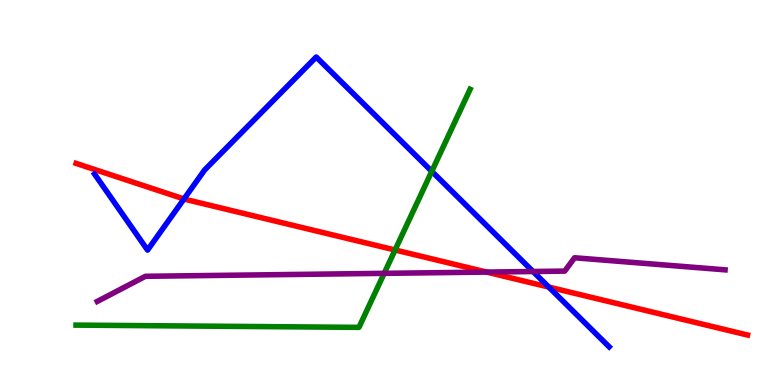[{'lines': ['blue', 'red'], 'intersections': [{'x': 2.37, 'y': 4.83}, {'x': 7.08, 'y': 2.54}]}, {'lines': ['green', 'red'], 'intersections': [{'x': 5.1, 'y': 3.51}]}, {'lines': ['purple', 'red'], 'intersections': [{'x': 6.28, 'y': 2.93}]}, {'lines': ['blue', 'green'], 'intersections': [{'x': 5.57, 'y': 5.55}]}, {'lines': ['blue', 'purple'], 'intersections': [{'x': 6.88, 'y': 2.95}]}, {'lines': ['green', 'purple'], 'intersections': [{'x': 4.96, 'y': 2.9}]}]